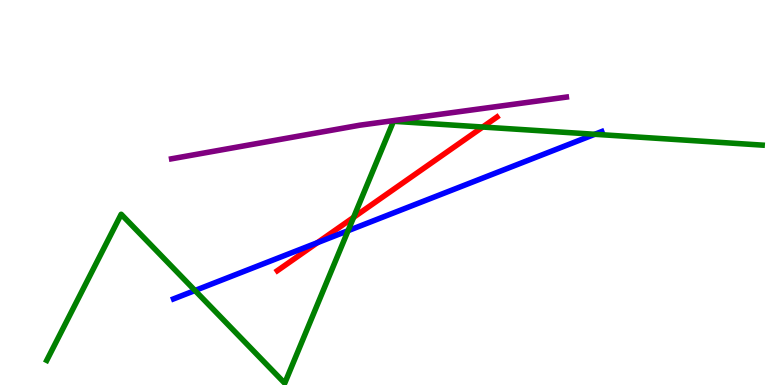[{'lines': ['blue', 'red'], 'intersections': [{'x': 4.1, 'y': 3.7}]}, {'lines': ['green', 'red'], 'intersections': [{'x': 4.56, 'y': 4.35}, {'x': 6.23, 'y': 6.7}]}, {'lines': ['purple', 'red'], 'intersections': []}, {'lines': ['blue', 'green'], 'intersections': [{'x': 2.52, 'y': 2.45}, {'x': 4.49, 'y': 4.01}, {'x': 7.67, 'y': 6.51}]}, {'lines': ['blue', 'purple'], 'intersections': []}, {'lines': ['green', 'purple'], 'intersections': []}]